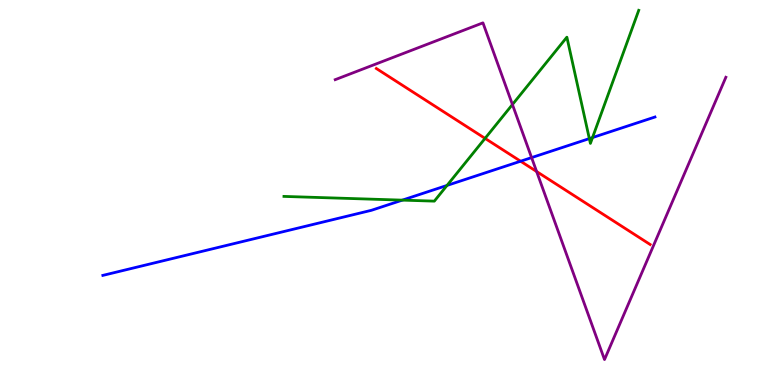[{'lines': ['blue', 'red'], 'intersections': [{'x': 6.72, 'y': 5.81}]}, {'lines': ['green', 'red'], 'intersections': [{'x': 6.26, 'y': 6.41}]}, {'lines': ['purple', 'red'], 'intersections': [{'x': 6.92, 'y': 5.54}]}, {'lines': ['blue', 'green'], 'intersections': [{'x': 5.19, 'y': 4.8}, {'x': 5.77, 'y': 5.18}, {'x': 7.6, 'y': 6.4}, {'x': 7.65, 'y': 6.43}]}, {'lines': ['blue', 'purple'], 'intersections': [{'x': 6.86, 'y': 5.91}]}, {'lines': ['green', 'purple'], 'intersections': [{'x': 6.61, 'y': 7.29}]}]